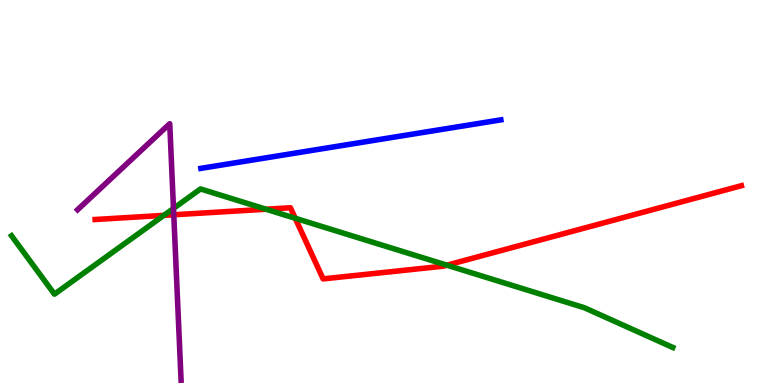[{'lines': ['blue', 'red'], 'intersections': []}, {'lines': ['green', 'red'], 'intersections': [{'x': 2.11, 'y': 4.41}, {'x': 3.43, 'y': 4.57}, {'x': 3.81, 'y': 4.33}, {'x': 5.77, 'y': 3.11}]}, {'lines': ['purple', 'red'], 'intersections': [{'x': 2.24, 'y': 4.42}]}, {'lines': ['blue', 'green'], 'intersections': []}, {'lines': ['blue', 'purple'], 'intersections': []}, {'lines': ['green', 'purple'], 'intersections': [{'x': 2.24, 'y': 4.59}]}]